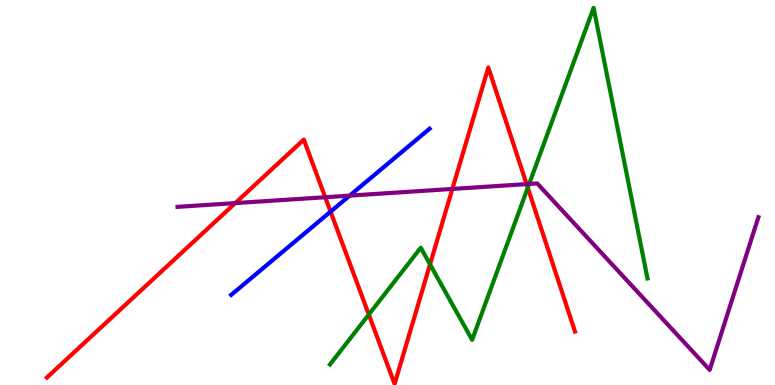[{'lines': ['blue', 'red'], 'intersections': [{'x': 4.27, 'y': 4.5}]}, {'lines': ['green', 'red'], 'intersections': [{'x': 4.76, 'y': 1.83}, {'x': 5.55, 'y': 3.13}, {'x': 6.81, 'y': 5.12}]}, {'lines': ['purple', 'red'], 'intersections': [{'x': 3.04, 'y': 4.72}, {'x': 4.2, 'y': 4.88}, {'x': 5.84, 'y': 5.09}, {'x': 6.79, 'y': 5.22}]}, {'lines': ['blue', 'green'], 'intersections': []}, {'lines': ['blue', 'purple'], 'intersections': [{'x': 4.51, 'y': 4.92}]}, {'lines': ['green', 'purple'], 'intersections': [{'x': 6.83, 'y': 5.22}]}]